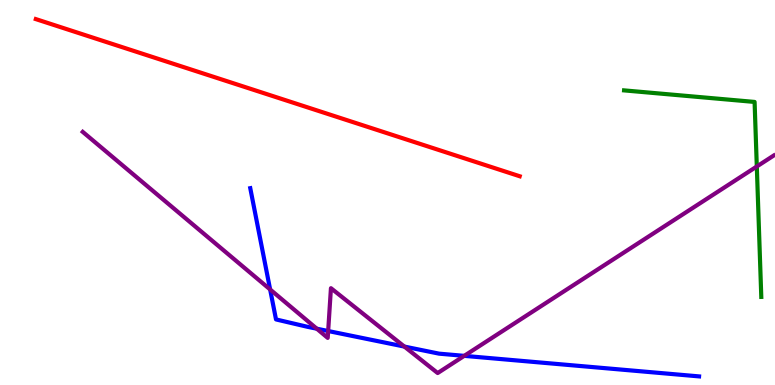[{'lines': ['blue', 'red'], 'intersections': []}, {'lines': ['green', 'red'], 'intersections': []}, {'lines': ['purple', 'red'], 'intersections': []}, {'lines': ['blue', 'green'], 'intersections': []}, {'lines': ['blue', 'purple'], 'intersections': [{'x': 3.49, 'y': 2.48}, {'x': 4.09, 'y': 1.46}, {'x': 4.23, 'y': 1.4}, {'x': 5.22, 'y': 0.998}, {'x': 5.99, 'y': 0.757}]}, {'lines': ['green', 'purple'], 'intersections': [{'x': 9.77, 'y': 5.68}]}]